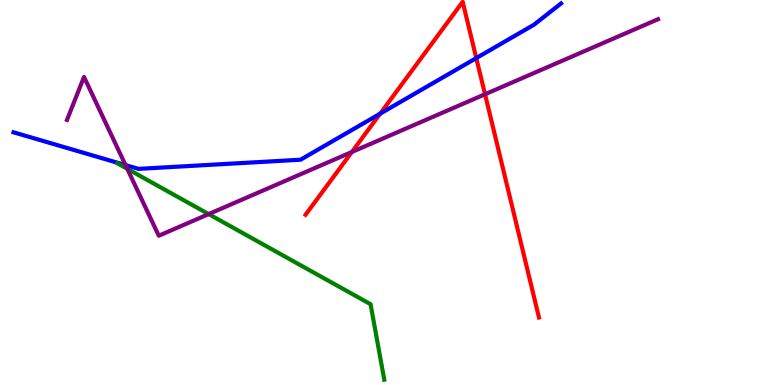[{'lines': ['blue', 'red'], 'intersections': [{'x': 4.91, 'y': 7.05}, {'x': 6.15, 'y': 8.49}]}, {'lines': ['green', 'red'], 'intersections': []}, {'lines': ['purple', 'red'], 'intersections': [{'x': 4.54, 'y': 6.05}, {'x': 6.26, 'y': 7.55}]}, {'lines': ['blue', 'green'], 'intersections': []}, {'lines': ['blue', 'purple'], 'intersections': [{'x': 1.62, 'y': 5.71}]}, {'lines': ['green', 'purple'], 'intersections': [{'x': 1.64, 'y': 5.61}, {'x': 2.69, 'y': 4.44}]}]